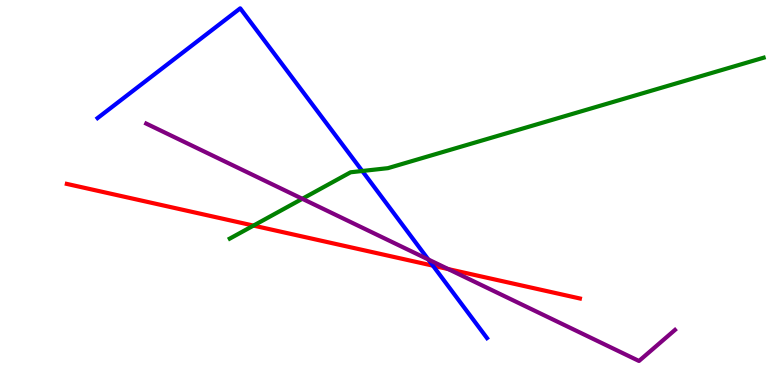[{'lines': ['blue', 'red'], 'intersections': [{'x': 5.59, 'y': 3.1}]}, {'lines': ['green', 'red'], 'intersections': [{'x': 3.27, 'y': 4.14}]}, {'lines': ['purple', 'red'], 'intersections': [{'x': 5.78, 'y': 3.01}]}, {'lines': ['blue', 'green'], 'intersections': [{'x': 4.67, 'y': 5.56}]}, {'lines': ['blue', 'purple'], 'intersections': [{'x': 5.53, 'y': 3.26}]}, {'lines': ['green', 'purple'], 'intersections': [{'x': 3.9, 'y': 4.84}]}]